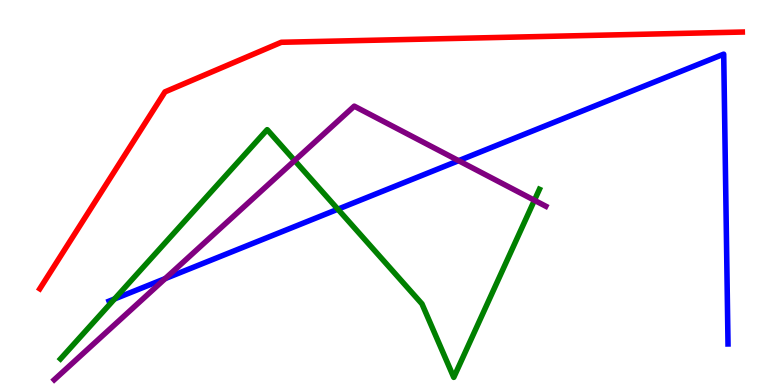[{'lines': ['blue', 'red'], 'intersections': []}, {'lines': ['green', 'red'], 'intersections': []}, {'lines': ['purple', 'red'], 'intersections': []}, {'lines': ['blue', 'green'], 'intersections': [{'x': 1.48, 'y': 2.24}, {'x': 4.36, 'y': 4.57}]}, {'lines': ['blue', 'purple'], 'intersections': [{'x': 2.13, 'y': 2.76}, {'x': 5.92, 'y': 5.83}]}, {'lines': ['green', 'purple'], 'intersections': [{'x': 3.8, 'y': 5.83}, {'x': 6.9, 'y': 4.8}]}]